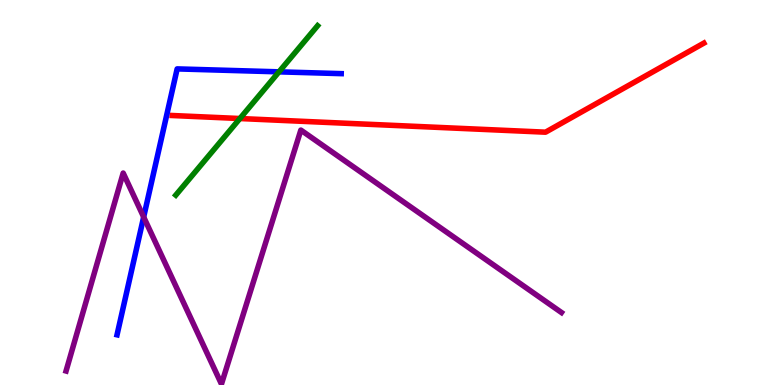[{'lines': ['blue', 'red'], 'intersections': []}, {'lines': ['green', 'red'], 'intersections': [{'x': 3.1, 'y': 6.92}]}, {'lines': ['purple', 'red'], 'intersections': []}, {'lines': ['blue', 'green'], 'intersections': [{'x': 3.6, 'y': 8.13}]}, {'lines': ['blue', 'purple'], 'intersections': [{'x': 1.85, 'y': 4.36}]}, {'lines': ['green', 'purple'], 'intersections': []}]